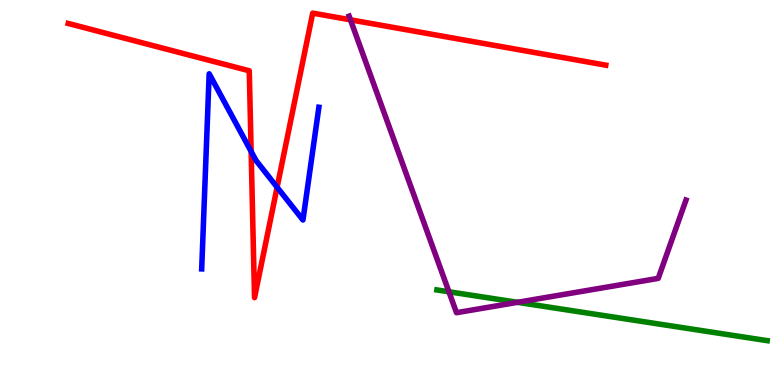[{'lines': ['blue', 'red'], 'intersections': [{'x': 3.24, 'y': 6.07}, {'x': 3.58, 'y': 5.14}]}, {'lines': ['green', 'red'], 'intersections': []}, {'lines': ['purple', 'red'], 'intersections': [{'x': 4.52, 'y': 9.49}]}, {'lines': ['blue', 'green'], 'intersections': []}, {'lines': ['blue', 'purple'], 'intersections': []}, {'lines': ['green', 'purple'], 'intersections': [{'x': 5.79, 'y': 2.42}, {'x': 6.68, 'y': 2.15}]}]